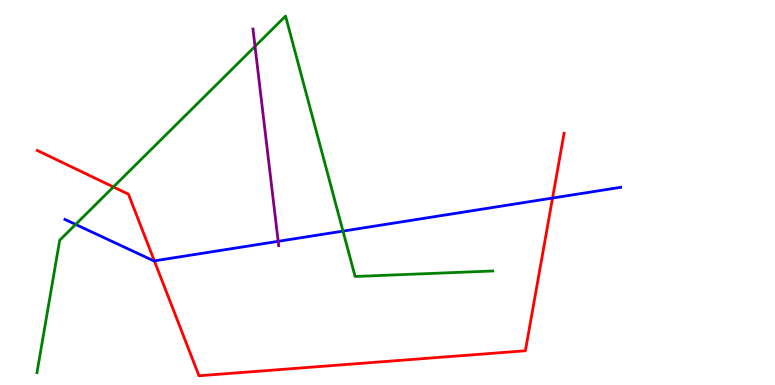[{'lines': ['blue', 'red'], 'intersections': [{'x': 1.99, 'y': 3.22}, {'x': 7.13, 'y': 4.86}]}, {'lines': ['green', 'red'], 'intersections': [{'x': 1.46, 'y': 5.14}]}, {'lines': ['purple', 'red'], 'intersections': []}, {'lines': ['blue', 'green'], 'intersections': [{'x': 0.976, 'y': 4.17}, {'x': 4.43, 'y': 4.0}]}, {'lines': ['blue', 'purple'], 'intersections': [{'x': 3.59, 'y': 3.73}]}, {'lines': ['green', 'purple'], 'intersections': [{'x': 3.29, 'y': 8.79}]}]